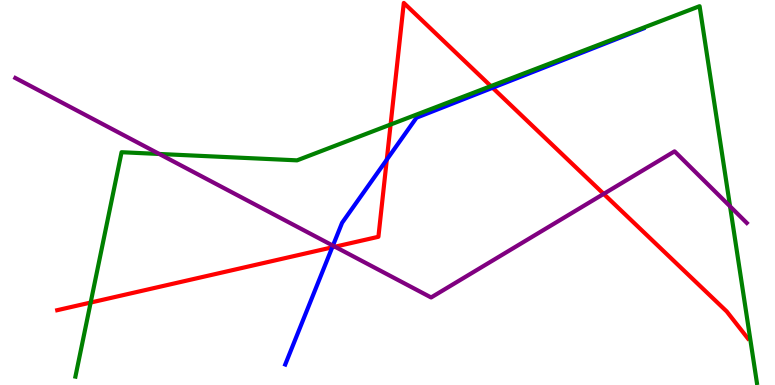[{'lines': ['blue', 'red'], 'intersections': [{'x': 4.29, 'y': 3.58}, {'x': 4.99, 'y': 5.85}, {'x': 6.36, 'y': 7.72}]}, {'lines': ['green', 'red'], 'intersections': [{'x': 1.17, 'y': 2.14}, {'x': 5.04, 'y': 6.77}, {'x': 6.33, 'y': 7.76}]}, {'lines': ['purple', 'red'], 'intersections': [{'x': 4.32, 'y': 3.59}, {'x': 7.79, 'y': 4.96}]}, {'lines': ['blue', 'green'], 'intersections': []}, {'lines': ['blue', 'purple'], 'intersections': [{'x': 4.3, 'y': 3.62}]}, {'lines': ['green', 'purple'], 'intersections': [{'x': 2.06, 'y': 6.0}, {'x': 9.42, 'y': 4.64}]}]